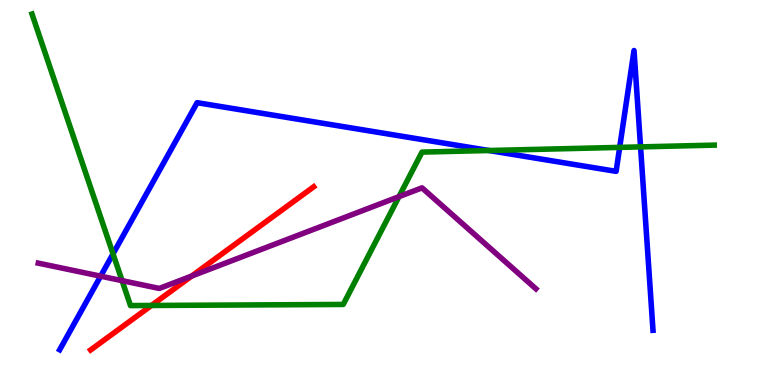[{'lines': ['blue', 'red'], 'intersections': []}, {'lines': ['green', 'red'], 'intersections': [{'x': 1.95, 'y': 2.07}]}, {'lines': ['purple', 'red'], 'intersections': [{'x': 2.47, 'y': 2.83}]}, {'lines': ['blue', 'green'], 'intersections': [{'x': 1.46, 'y': 3.41}, {'x': 6.31, 'y': 6.09}, {'x': 8.0, 'y': 6.17}, {'x': 8.27, 'y': 6.18}]}, {'lines': ['blue', 'purple'], 'intersections': [{'x': 1.3, 'y': 2.83}]}, {'lines': ['green', 'purple'], 'intersections': [{'x': 1.58, 'y': 2.71}, {'x': 5.15, 'y': 4.89}]}]